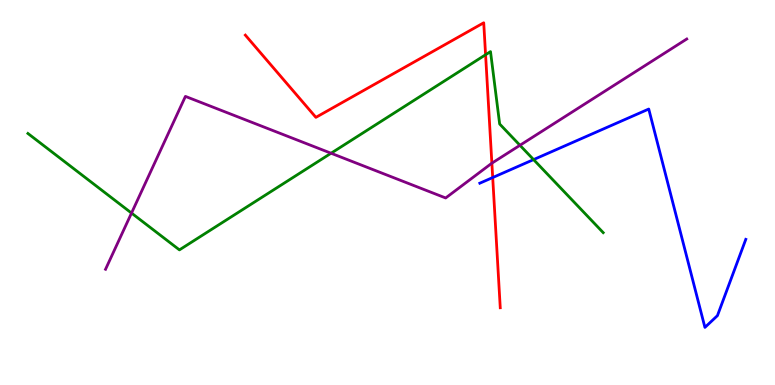[{'lines': ['blue', 'red'], 'intersections': [{'x': 6.36, 'y': 5.39}]}, {'lines': ['green', 'red'], 'intersections': [{'x': 6.27, 'y': 8.58}]}, {'lines': ['purple', 'red'], 'intersections': [{'x': 6.35, 'y': 5.76}]}, {'lines': ['blue', 'green'], 'intersections': [{'x': 6.88, 'y': 5.85}]}, {'lines': ['blue', 'purple'], 'intersections': []}, {'lines': ['green', 'purple'], 'intersections': [{'x': 1.7, 'y': 4.47}, {'x': 4.27, 'y': 6.02}, {'x': 6.71, 'y': 6.23}]}]